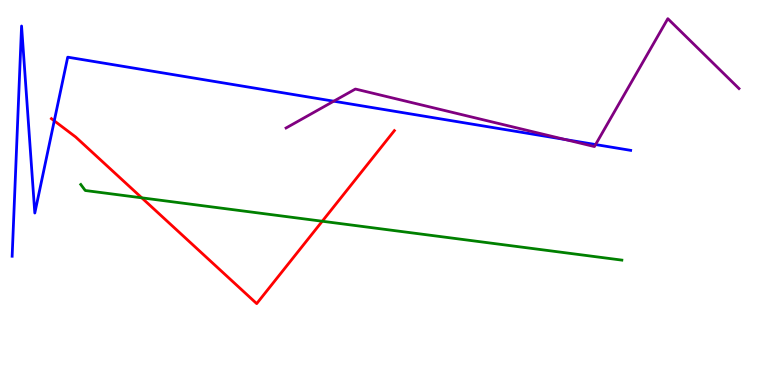[{'lines': ['blue', 'red'], 'intersections': [{'x': 0.7, 'y': 6.86}]}, {'lines': ['green', 'red'], 'intersections': [{'x': 1.83, 'y': 4.86}, {'x': 4.16, 'y': 4.25}]}, {'lines': ['purple', 'red'], 'intersections': []}, {'lines': ['blue', 'green'], 'intersections': []}, {'lines': ['blue', 'purple'], 'intersections': [{'x': 4.31, 'y': 7.37}, {'x': 7.29, 'y': 6.38}, {'x': 7.68, 'y': 6.25}]}, {'lines': ['green', 'purple'], 'intersections': []}]